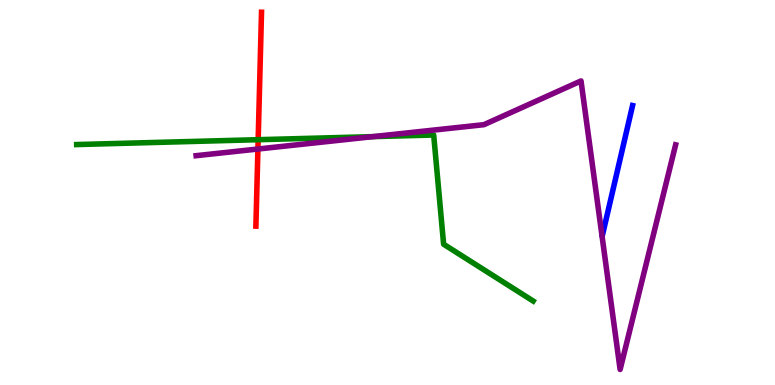[{'lines': ['blue', 'red'], 'intersections': []}, {'lines': ['green', 'red'], 'intersections': [{'x': 3.33, 'y': 6.37}]}, {'lines': ['purple', 'red'], 'intersections': [{'x': 3.33, 'y': 6.13}]}, {'lines': ['blue', 'green'], 'intersections': []}, {'lines': ['blue', 'purple'], 'intersections': []}, {'lines': ['green', 'purple'], 'intersections': [{'x': 4.81, 'y': 6.45}]}]